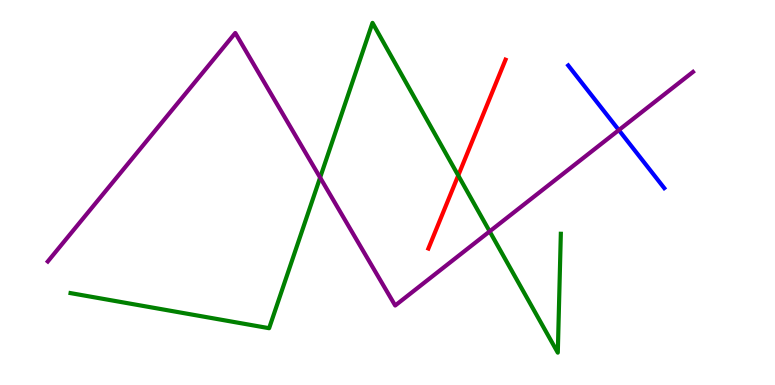[{'lines': ['blue', 'red'], 'intersections': []}, {'lines': ['green', 'red'], 'intersections': [{'x': 5.91, 'y': 5.44}]}, {'lines': ['purple', 'red'], 'intersections': []}, {'lines': ['blue', 'green'], 'intersections': []}, {'lines': ['blue', 'purple'], 'intersections': [{'x': 7.98, 'y': 6.62}]}, {'lines': ['green', 'purple'], 'intersections': [{'x': 4.13, 'y': 5.39}, {'x': 6.32, 'y': 3.99}]}]